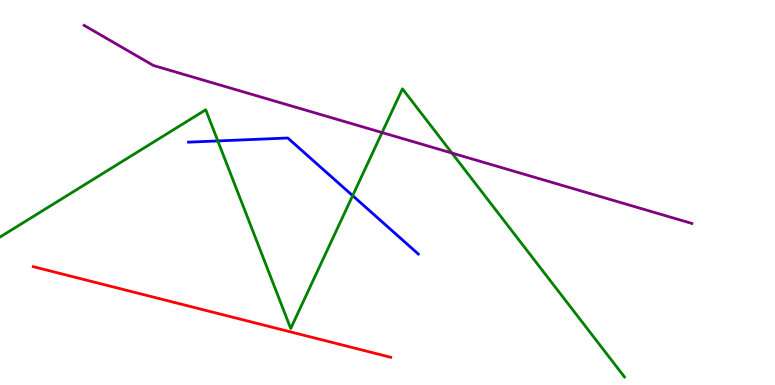[{'lines': ['blue', 'red'], 'intersections': []}, {'lines': ['green', 'red'], 'intersections': []}, {'lines': ['purple', 'red'], 'intersections': []}, {'lines': ['blue', 'green'], 'intersections': [{'x': 2.81, 'y': 6.34}, {'x': 4.55, 'y': 4.92}]}, {'lines': ['blue', 'purple'], 'intersections': []}, {'lines': ['green', 'purple'], 'intersections': [{'x': 4.93, 'y': 6.56}, {'x': 5.83, 'y': 6.02}]}]